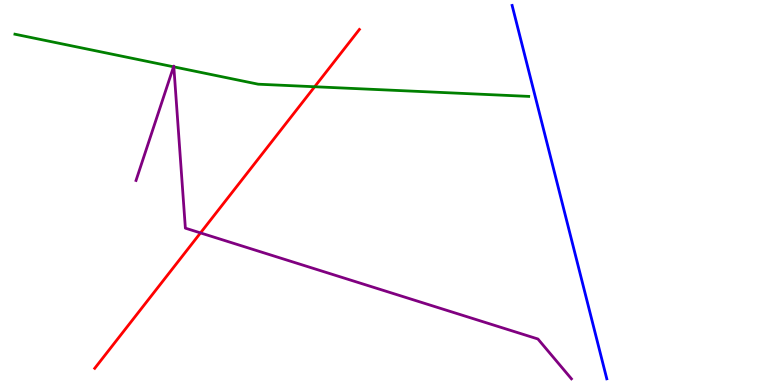[{'lines': ['blue', 'red'], 'intersections': []}, {'lines': ['green', 'red'], 'intersections': [{'x': 4.06, 'y': 7.75}]}, {'lines': ['purple', 'red'], 'intersections': [{'x': 2.59, 'y': 3.95}]}, {'lines': ['blue', 'green'], 'intersections': []}, {'lines': ['blue', 'purple'], 'intersections': []}, {'lines': ['green', 'purple'], 'intersections': [{'x': 2.24, 'y': 8.26}, {'x': 2.24, 'y': 8.26}]}]